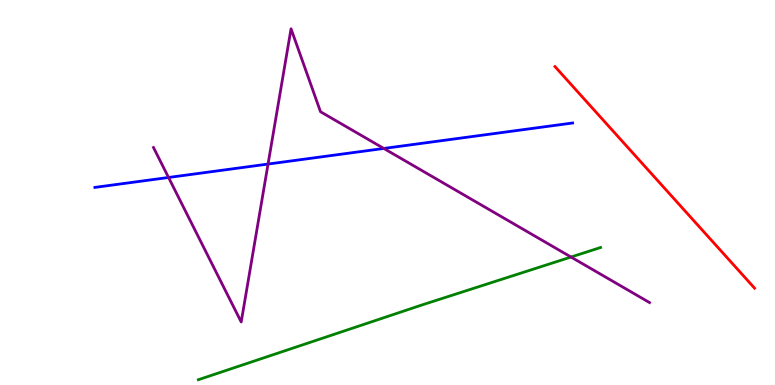[{'lines': ['blue', 'red'], 'intersections': []}, {'lines': ['green', 'red'], 'intersections': []}, {'lines': ['purple', 'red'], 'intersections': []}, {'lines': ['blue', 'green'], 'intersections': []}, {'lines': ['blue', 'purple'], 'intersections': [{'x': 2.17, 'y': 5.39}, {'x': 3.46, 'y': 5.74}, {'x': 4.95, 'y': 6.14}]}, {'lines': ['green', 'purple'], 'intersections': [{'x': 7.37, 'y': 3.32}]}]